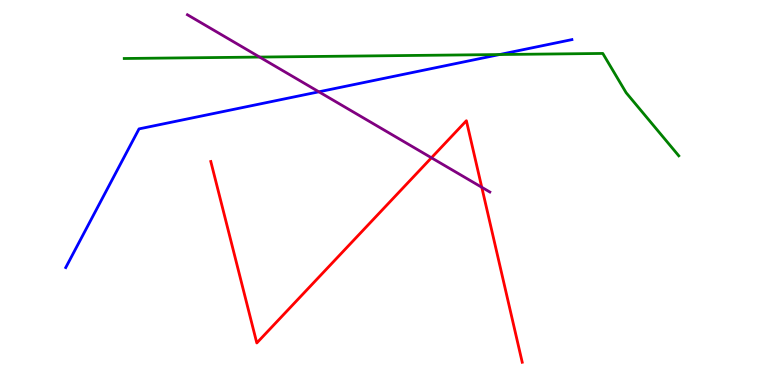[{'lines': ['blue', 'red'], 'intersections': []}, {'lines': ['green', 'red'], 'intersections': []}, {'lines': ['purple', 'red'], 'intersections': [{'x': 5.57, 'y': 5.9}, {'x': 6.22, 'y': 5.14}]}, {'lines': ['blue', 'green'], 'intersections': [{'x': 6.45, 'y': 8.58}]}, {'lines': ['blue', 'purple'], 'intersections': [{'x': 4.11, 'y': 7.62}]}, {'lines': ['green', 'purple'], 'intersections': [{'x': 3.35, 'y': 8.52}]}]